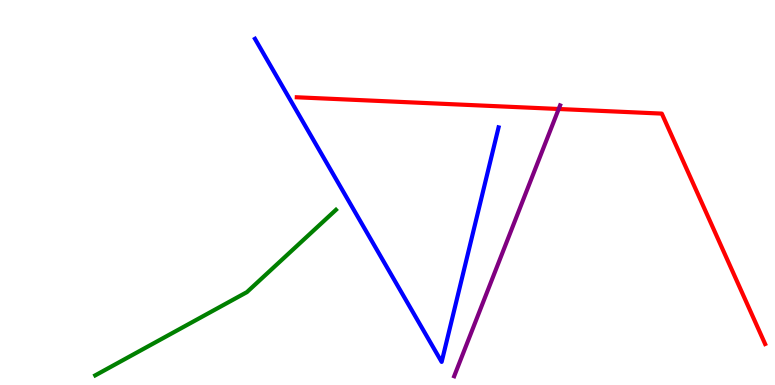[{'lines': ['blue', 'red'], 'intersections': []}, {'lines': ['green', 'red'], 'intersections': []}, {'lines': ['purple', 'red'], 'intersections': [{'x': 7.21, 'y': 7.17}]}, {'lines': ['blue', 'green'], 'intersections': []}, {'lines': ['blue', 'purple'], 'intersections': []}, {'lines': ['green', 'purple'], 'intersections': []}]